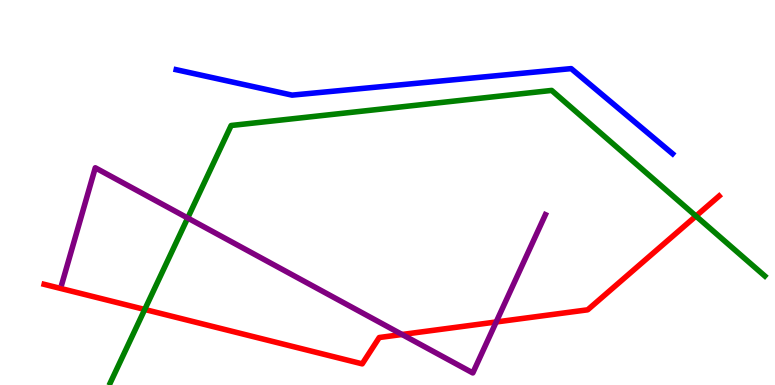[{'lines': ['blue', 'red'], 'intersections': []}, {'lines': ['green', 'red'], 'intersections': [{'x': 1.87, 'y': 1.96}, {'x': 8.98, 'y': 4.39}]}, {'lines': ['purple', 'red'], 'intersections': [{'x': 5.19, 'y': 1.31}, {'x': 6.4, 'y': 1.64}]}, {'lines': ['blue', 'green'], 'intersections': []}, {'lines': ['blue', 'purple'], 'intersections': []}, {'lines': ['green', 'purple'], 'intersections': [{'x': 2.42, 'y': 4.34}]}]